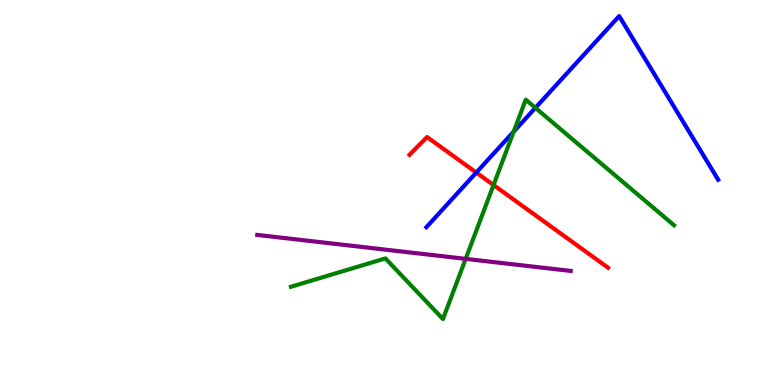[{'lines': ['blue', 'red'], 'intersections': [{'x': 6.15, 'y': 5.52}]}, {'lines': ['green', 'red'], 'intersections': [{'x': 6.37, 'y': 5.19}]}, {'lines': ['purple', 'red'], 'intersections': []}, {'lines': ['blue', 'green'], 'intersections': [{'x': 6.63, 'y': 6.58}, {'x': 6.91, 'y': 7.2}]}, {'lines': ['blue', 'purple'], 'intersections': []}, {'lines': ['green', 'purple'], 'intersections': [{'x': 6.01, 'y': 3.28}]}]